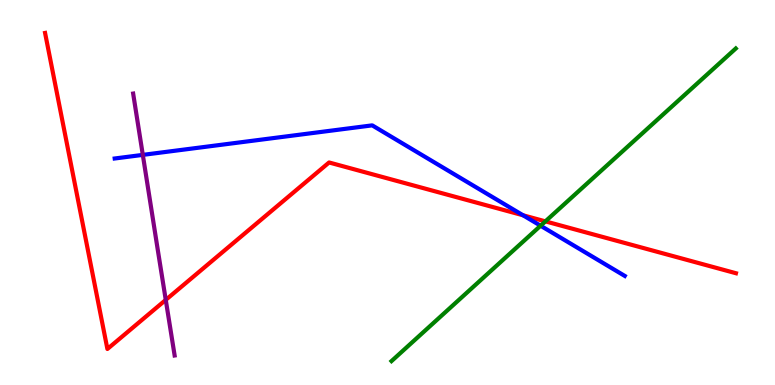[{'lines': ['blue', 'red'], 'intersections': [{'x': 6.75, 'y': 4.41}]}, {'lines': ['green', 'red'], 'intersections': [{'x': 7.04, 'y': 4.25}]}, {'lines': ['purple', 'red'], 'intersections': [{'x': 2.14, 'y': 2.21}]}, {'lines': ['blue', 'green'], 'intersections': [{'x': 6.98, 'y': 4.14}]}, {'lines': ['blue', 'purple'], 'intersections': [{'x': 1.84, 'y': 5.98}]}, {'lines': ['green', 'purple'], 'intersections': []}]